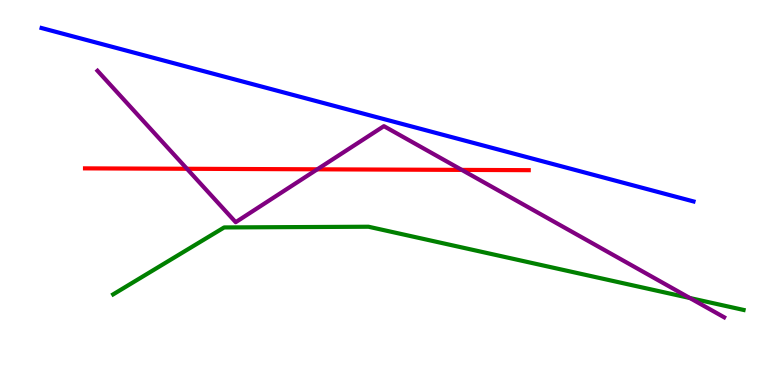[{'lines': ['blue', 'red'], 'intersections': []}, {'lines': ['green', 'red'], 'intersections': []}, {'lines': ['purple', 'red'], 'intersections': [{'x': 2.41, 'y': 5.62}, {'x': 4.09, 'y': 5.6}, {'x': 5.96, 'y': 5.59}]}, {'lines': ['blue', 'green'], 'intersections': []}, {'lines': ['blue', 'purple'], 'intersections': []}, {'lines': ['green', 'purple'], 'intersections': [{'x': 8.9, 'y': 2.26}]}]